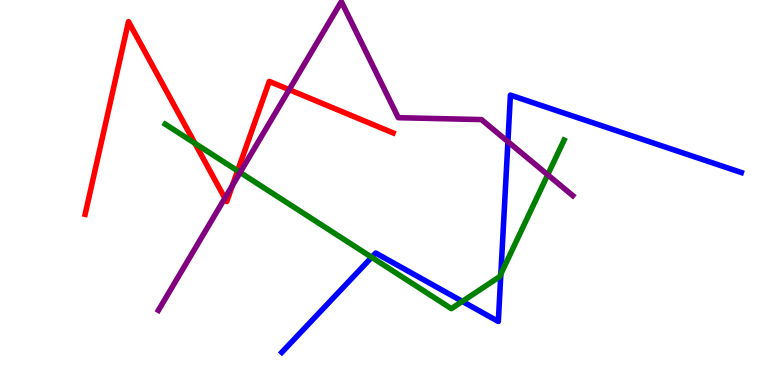[{'lines': ['blue', 'red'], 'intersections': []}, {'lines': ['green', 'red'], 'intersections': [{'x': 2.52, 'y': 6.28}, {'x': 3.07, 'y': 5.56}]}, {'lines': ['purple', 'red'], 'intersections': [{'x': 2.9, 'y': 4.85}, {'x': 3.0, 'y': 5.18}, {'x': 3.73, 'y': 7.67}]}, {'lines': ['blue', 'green'], 'intersections': [{'x': 4.8, 'y': 3.32}, {'x': 5.97, 'y': 2.17}, {'x': 6.46, 'y': 2.88}]}, {'lines': ['blue', 'purple'], 'intersections': [{'x': 6.55, 'y': 6.32}]}, {'lines': ['green', 'purple'], 'intersections': [{'x': 3.1, 'y': 5.52}, {'x': 7.07, 'y': 5.46}]}]